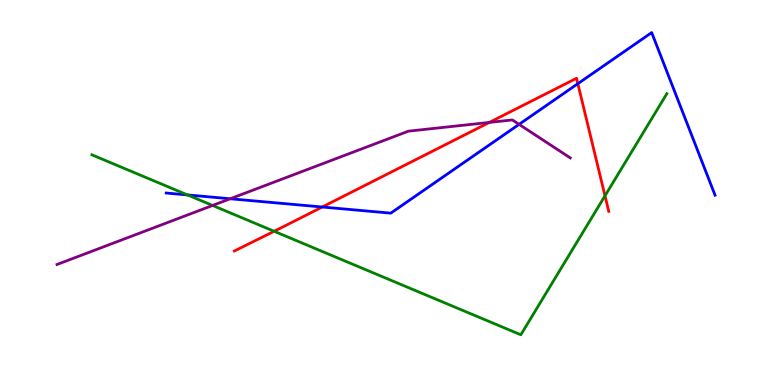[{'lines': ['blue', 'red'], 'intersections': [{'x': 4.16, 'y': 4.62}, {'x': 7.46, 'y': 7.83}]}, {'lines': ['green', 'red'], 'intersections': [{'x': 3.54, 'y': 3.99}, {'x': 7.81, 'y': 4.91}]}, {'lines': ['purple', 'red'], 'intersections': [{'x': 6.31, 'y': 6.82}]}, {'lines': ['blue', 'green'], 'intersections': [{'x': 2.42, 'y': 4.94}]}, {'lines': ['blue', 'purple'], 'intersections': [{'x': 2.97, 'y': 4.84}, {'x': 6.7, 'y': 6.77}]}, {'lines': ['green', 'purple'], 'intersections': [{'x': 2.74, 'y': 4.66}]}]